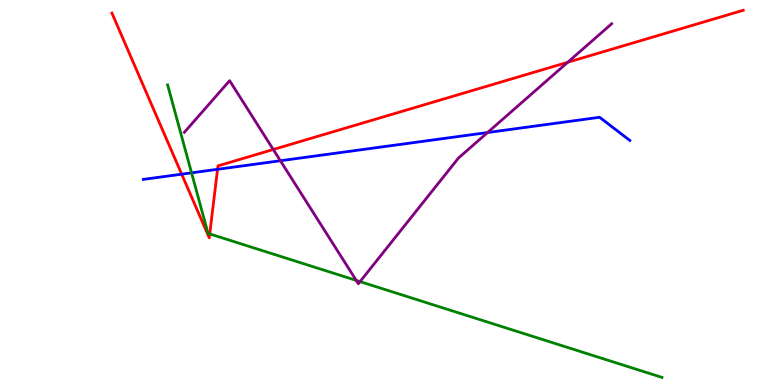[{'lines': ['blue', 'red'], 'intersections': [{'x': 2.34, 'y': 5.48}, {'x': 2.81, 'y': 5.6}]}, {'lines': ['green', 'red'], 'intersections': [{'x': 2.71, 'y': 3.92}]}, {'lines': ['purple', 'red'], 'intersections': [{'x': 3.53, 'y': 6.12}, {'x': 7.33, 'y': 8.38}]}, {'lines': ['blue', 'green'], 'intersections': [{'x': 2.47, 'y': 5.51}]}, {'lines': ['blue', 'purple'], 'intersections': [{'x': 3.62, 'y': 5.82}, {'x': 6.29, 'y': 6.56}]}, {'lines': ['green', 'purple'], 'intersections': [{'x': 4.6, 'y': 2.72}, {'x': 4.65, 'y': 2.69}]}]